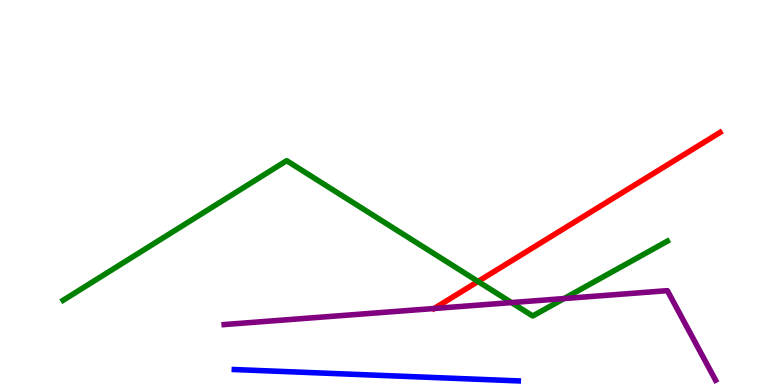[{'lines': ['blue', 'red'], 'intersections': []}, {'lines': ['green', 'red'], 'intersections': [{'x': 6.17, 'y': 2.69}]}, {'lines': ['purple', 'red'], 'intersections': [{'x': 5.6, 'y': 1.99}]}, {'lines': ['blue', 'green'], 'intersections': []}, {'lines': ['blue', 'purple'], 'intersections': []}, {'lines': ['green', 'purple'], 'intersections': [{'x': 6.6, 'y': 2.14}, {'x': 7.28, 'y': 2.25}]}]